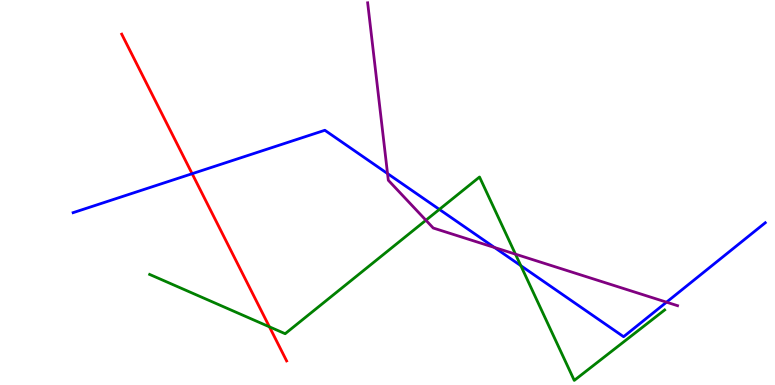[{'lines': ['blue', 'red'], 'intersections': [{'x': 2.48, 'y': 5.49}]}, {'lines': ['green', 'red'], 'intersections': [{'x': 3.48, 'y': 1.51}]}, {'lines': ['purple', 'red'], 'intersections': []}, {'lines': ['blue', 'green'], 'intersections': [{'x': 5.67, 'y': 4.56}, {'x': 6.72, 'y': 3.1}]}, {'lines': ['blue', 'purple'], 'intersections': [{'x': 5.0, 'y': 5.49}, {'x': 6.38, 'y': 3.57}, {'x': 8.6, 'y': 2.15}]}, {'lines': ['green', 'purple'], 'intersections': [{'x': 5.5, 'y': 4.28}, {'x': 6.65, 'y': 3.4}]}]